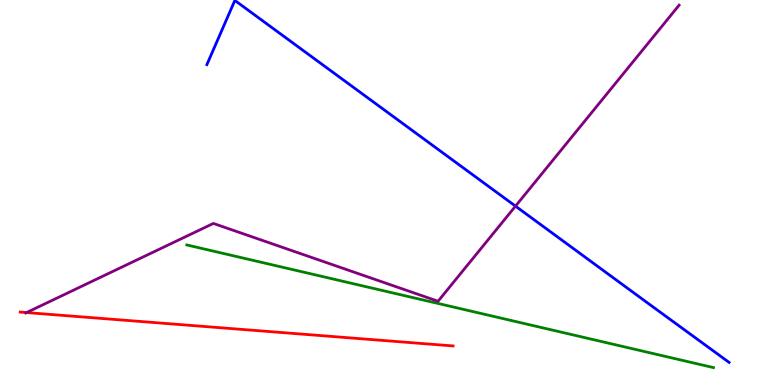[{'lines': ['blue', 'red'], 'intersections': []}, {'lines': ['green', 'red'], 'intersections': []}, {'lines': ['purple', 'red'], 'intersections': [{'x': 0.343, 'y': 1.88}]}, {'lines': ['blue', 'green'], 'intersections': []}, {'lines': ['blue', 'purple'], 'intersections': [{'x': 6.65, 'y': 4.65}]}, {'lines': ['green', 'purple'], 'intersections': []}]